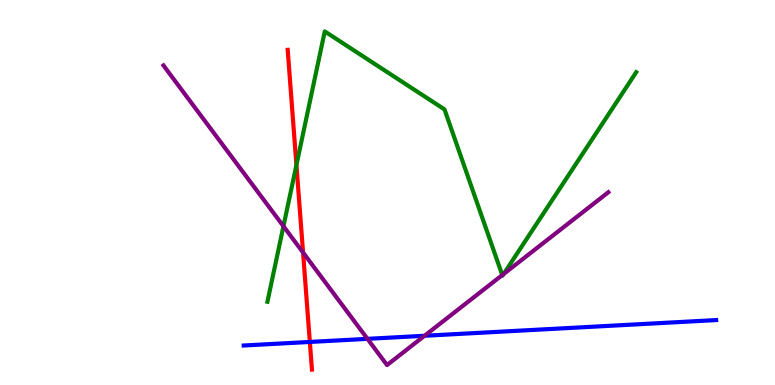[{'lines': ['blue', 'red'], 'intersections': [{'x': 4.0, 'y': 1.12}]}, {'lines': ['green', 'red'], 'intersections': [{'x': 3.82, 'y': 5.71}]}, {'lines': ['purple', 'red'], 'intersections': [{'x': 3.91, 'y': 3.44}]}, {'lines': ['blue', 'green'], 'intersections': []}, {'lines': ['blue', 'purple'], 'intersections': [{'x': 4.74, 'y': 1.2}, {'x': 5.48, 'y': 1.28}]}, {'lines': ['green', 'purple'], 'intersections': [{'x': 3.66, 'y': 4.12}, {'x': 6.48, 'y': 2.86}, {'x': 6.5, 'y': 2.88}]}]